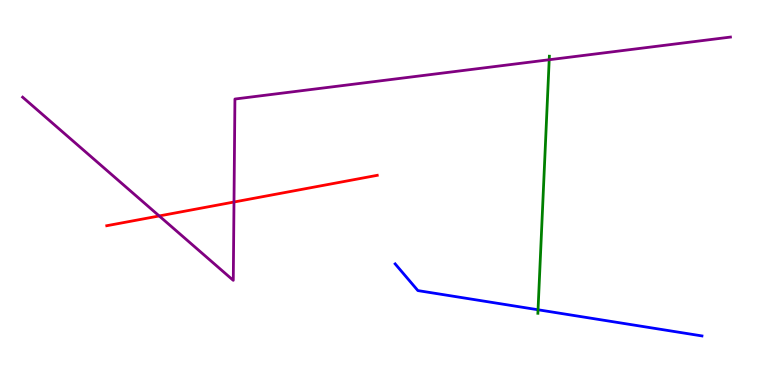[{'lines': ['blue', 'red'], 'intersections': []}, {'lines': ['green', 'red'], 'intersections': []}, {'lines': ['purple', 'red'], 'intersections': [{'x': 2.05, 'y': 4.39}, {'x': 3.02, 'y': 4.75}]}, {'lines': ['blue', 'green'], 'intersections': [{'x': 6.94, 'y': 1.95}]}, {'lines': ['blue', 'purple'], 'intersections': []}, {'lines': ['green', 'purple'], 'intersections': [{'x': 7.09, 'y': 8.45}]}]